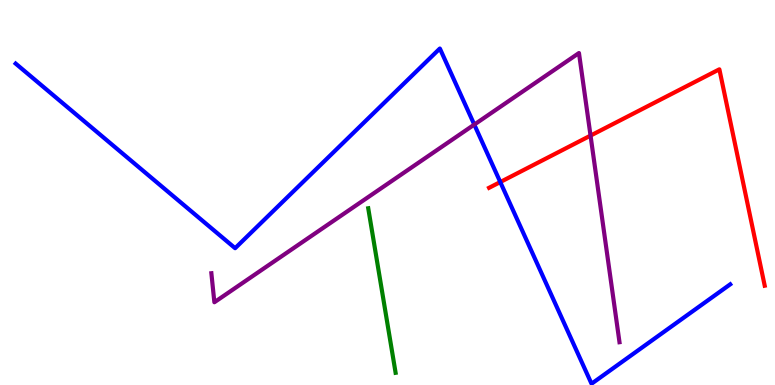[{'lines': ['blue', 'red'], 'intersections': [{'x': 6.46, 'y': 5.27}]}, {'lines': ['green', 'red'], 'intersections': []}, {'lines': ['purple', 'red'], 'intersections': [{'x': 7.62, 'y': 6.48}]}, {'lines': ['blue', 'green'], 'intersections': []}, {'lines': ['blue', 'purple'], 'intersections': [{'x': 6.12, 'y': 6.76}]}, {'lines': ['green', 'purple'], 'intersections': []}]